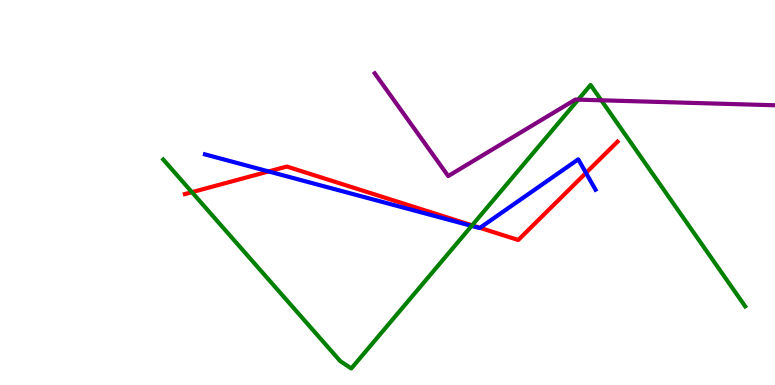[{'lines': ['blue', 'red'], 'intersections': [{'x': 3.47, 'y': 5.55}, {'x': 6.19, 'y': 4.08}, {'x': 7.56, 'y': 5.51}]}, {'lines': ['green', 'red'], 'intersections': [{'x': 2.48, 'y': 5.01}, {'x': 6.09, 'y': 4.15}]}, {'lines': ['purple', 'red'], 'intersections': []}, {'lines': ['blue', 'green'], 'intersections': [{'x': 6.09, 'y': 4.13}]}, {'lines': ['blue', 'purple'], 'intersections': []}, {'lines': ['green', 'purple'], 'intersections': [{'x': 7.46, 'y': 7.41}, {'x': 7.76, 'y': 7.39}]}]